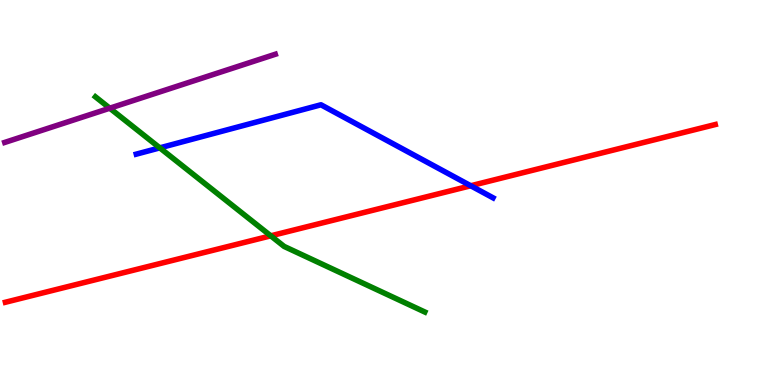[{'lines': ['blue', 'red'], 'intersections': [{'x': 6.07, 'y': 5.18}]}, {'lines': ['green', 'red'], 'intersections': [{'x': 3.49, 'y': 3.87}]}, {'lines': ['purple', 'red'], 'intersections': []}, {'lines': ['blue', 'green'], 'intersections': [{'x': 2.06, 'y': 6.16}]}, {'lines': ['blue', 'purple'], 'intersections': []}, {'lines': ['green', 'purple'], 'intersections': [{'x': 1.42, 'y': 7.19}]}]